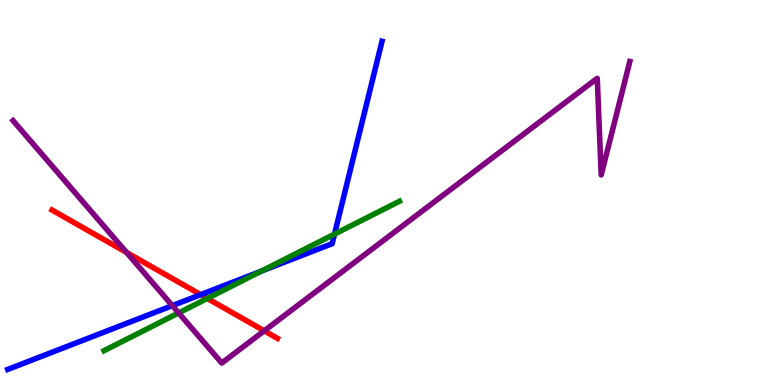[{'lines': ['blue', 'red'], 'intersections': [{'x': 2.59, 'y': 2.35}]}, {'lines': ['green', 'red'], 'intersections': [{'x': 2.68, 'y': 2.25}]}, {'lines': ['purple', 'red'], 'intersections': [{'x': 1.63, 'y': 3.44}, {'x': 3.41, 'y': 1.41}]}, {'lines': ['blue', 'green'], 'intersections': [{'x': 3.37, 'y': 2.96}, {'x': 4.32, 'y': 3.92}]}, {'lines': ['blue', 'purple'], 'intersections': [{'x': 2.22, 'y': 2.06}]}, {'lines': ['green', 'purple'], 'intersections': [{'x': 2.3, 'y': 1.87}]}]